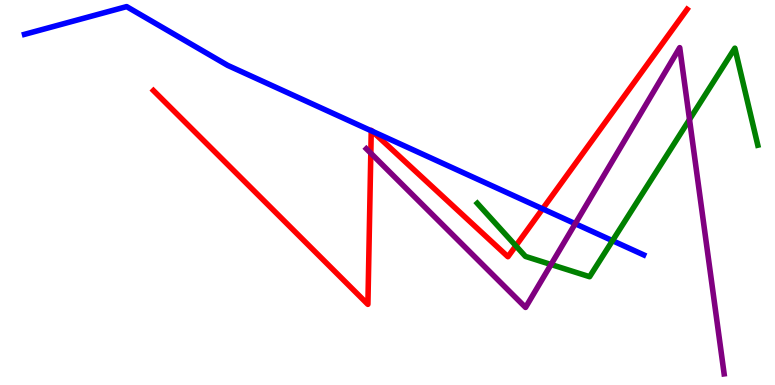[{'lines': ['blue', 'red'], 'intersections': [{'x': 4.79, 'y': 6.6}, {'x': 4.8, 'y': 6.59}, {'x': 7.0, 'y': 4.58}]}, {'lines': ['green', 'red'], 'intersections': [{'x': 6.66, 'y': 3.62}]}, {'lines': ['purple', 'red'], 'intersections': [{'x': 4.78, 'y': 6.02}]}, {'lines': ['blue', 'green'], 'intersections': [{'x': 7.9, 'y': 3.75}]}, {'lines': ['blue', 'purple'], 'intersections': [{'x': 7.42, 'y': 4.19}]}, {'lines': ['green', 'purple'], 'intersections': [{'x': 7.11, 'y': 3.13}, {'x': 8.9, 'y': 6.9}]}]